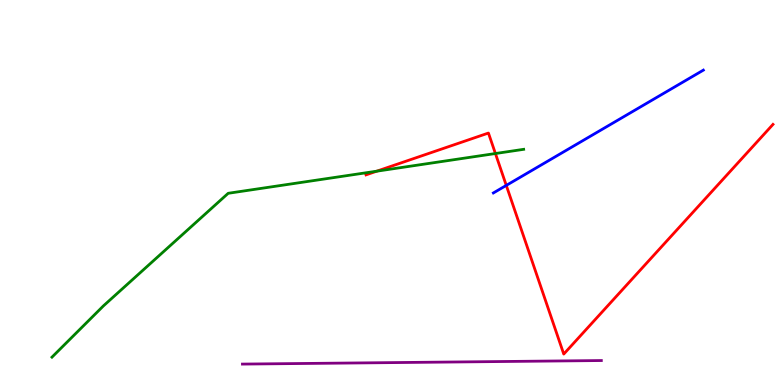[{'lines': ['blue', 'red'], 'intersections': [{'x': 6.53, 'y': 5.18}]}, {'lines': ['green', 'red'], 'intersections': [{'x': 4.86, 'y': 5.55}, {'x': 6.39, 'y': 6.01}]}, {'lines': ['purple', 'red'], 'intersections': []}, {'lines': ['blue', 'green'], 'intersections': []}, {'lines': ['blue', 'purple'], 'intersections': []}, {'lines': ['green', 'purple'], 'intersections': []}]